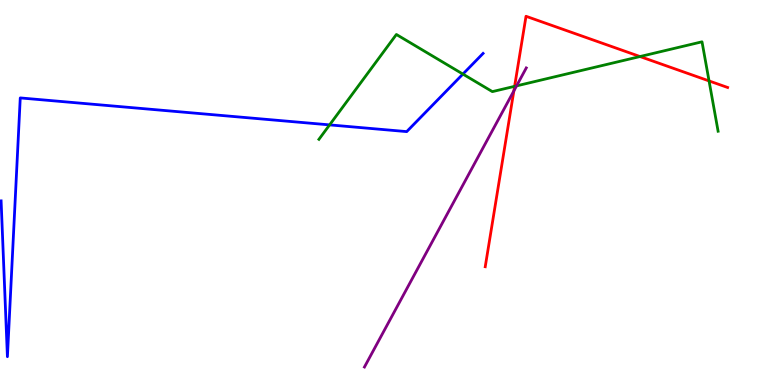[{'lines': ['blue', 'red'], 'intersections': []}, {'lines': ['green', 'red'], 'intersections': [{'x': 6.64, 'y': 7.76}, {'x': 8.26, 'y': 8.53}, {'x': 9.15, 'y': 7.9}]}, {'lines': ['purple', 'red'], 'intersections': [{'x': 6.63, 'y': 7.64}]}, {'lines': ['blue', 'green'], 'intersections': [{'x': 4.25, 'y': 6.76}, {'x': 5.97, 'y': 8.08}]}, {'lines': ['blue', 'purple'], 'intersections': []}, {'lines': ['green', 'purple'], 'intersections': [{'x': 6.67, 'y': 7.77}]}]